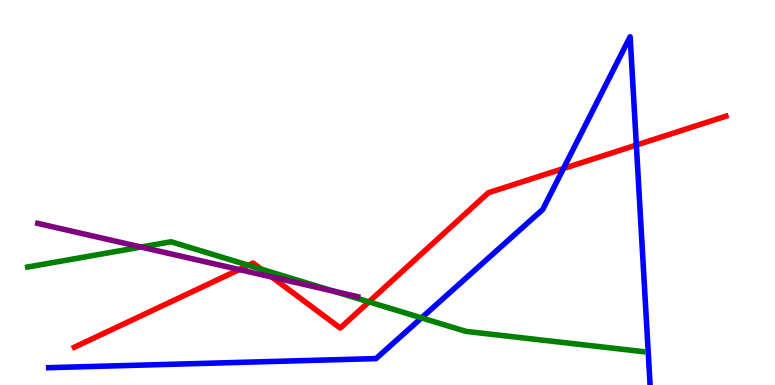[{'lines': ['blue', 'red'], 'intersections': [{'x': 7.27, 'y': 5.62}, {'x': 8.21, 'y': 6.23}]}, {'lines': ['green', 'red'], 'intersections': [{'x': 3.21, 'y': 3.11}, {'x': 3.37, 'y': 3.01}, {'x': 4.76, 'y': 2.16}]}, {'lines': ['purple', 'red'], 'intersections': [{'x': 3.09, 'y': 3.0}, {'x': 3.51, 'y': 2.8}]}, {'lines': ['blue', 'green'], 'intersections': [{'x': 5.44, 'y': 1.74}]}, {'lines': ['blue', 'purple'], 'intersections': []}, {'lines': ['green', 'purple'], 'intersections': [{'x': 1.82, 'y': 3.58}, {'x': 4.31, 'y': 2.44}]}]